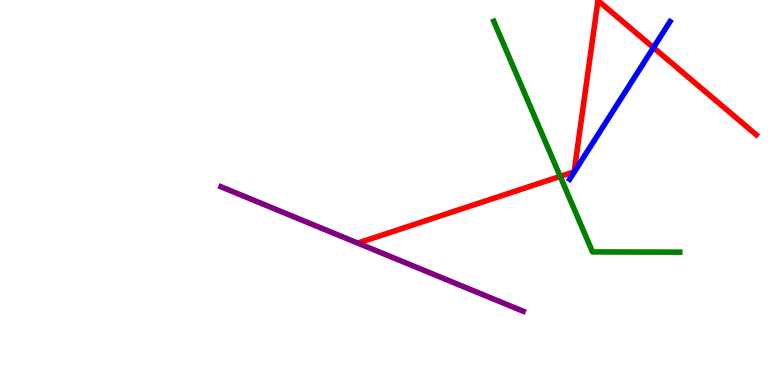[{'lines': ['blue', 'red'], 'intersections': [{'x': 8.43, 'y': 8.76}]}, {'lines': ['green', 'red'], 'intersections': [{'x': 7.23, 'y': 5.42}]}, {'lines': ['purple', 'red'], 'intersections': []}, {'lines': ['blue', 'green'], 'intersections': []}, {'lines': ['blue', 'purple'], 'intersections': []}, {'lines': ['green', 'purple'], 'intersections': []}]